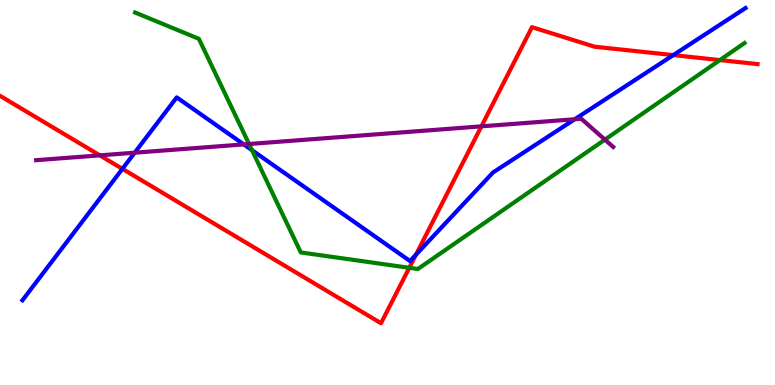[{'lines': ['blue', 'red'], 'intersections': [{'x': 1.58, 'y': 5.61}, {'x': 5.37, 'y': 3.38}, {'x': 8.69, 'y': 8.57}]}, {'lines': ['green', 'red'], 'intersections': [{'x': 5.28, 'y': 3.04}, {'x': 9.29, 'y': 8.44}]}, {'lines': ['purple', 'red'], 'intersections': [{'x': 1.29, 'y': 5.96}, {'x': 6.21, 'y': 6.72}]}, {'lines': ['blue', 'green'], 'intersections': [{'x': 3.25, 'y': 6.1}]}, {'lines': ['blue', 'purple'], 'intersections': [{'x': 1.74, 'y': 6.03}, {'x': 3.15, 'y': 6.25}, {'x': 7.42, 'y': 6.9}]}, {'lines': ['green', 'purple'], 'intersections': [{'x': 3.21, 'y': 6.26}, {'x': 7.81, 'y': 6.37}]}]